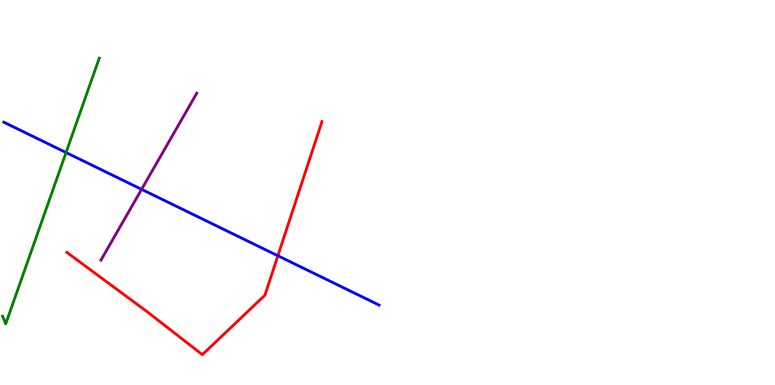[{'lines': ['blue', 'red'], 'intersections': [{'x': 3.59, 'y': 3.36}]}, {'lines': ['green', 'red'], 'intersections': []}, {'lines': ['purple', 'red'], 'intersections': []}, {'lines': ['blue', 'green'], 'intersections': [{'x': 0.852, 'y': 6.04}]}, {'lines': ['blue', 'purple'], 'intersections': [{'x': 1.83, 'y': 5.08}]}, {'lines': ['green', 'purple'], 'intersections': []}]